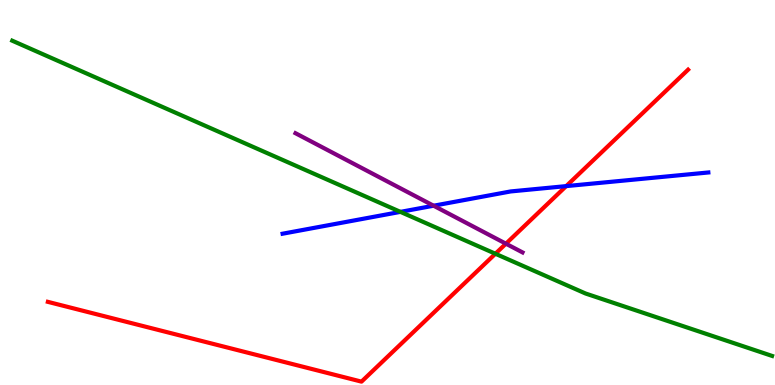[{'lines': ['blue', 'red'], 'intersections': [{'x': 7.31, 'y': 5.17}]}, {'lines': ['green', 'red'], 'intersections': [{'x': 6.39, 'y': 3.41}]}, {'lines': ['purple', 'red'], 'intersections': [{'x': 6.53, 'y': 3.67}]}, {'lines': ['blue', 'green'], 'intersections': [{'x': 5.17, 'y': 4.5}]}, {'lines': ['blue', 'purple'], 'intersections': [{'x': 5.59, 'y': 4.66}]}, {'lines': ['green', 'purple'], 'intersections': []}]